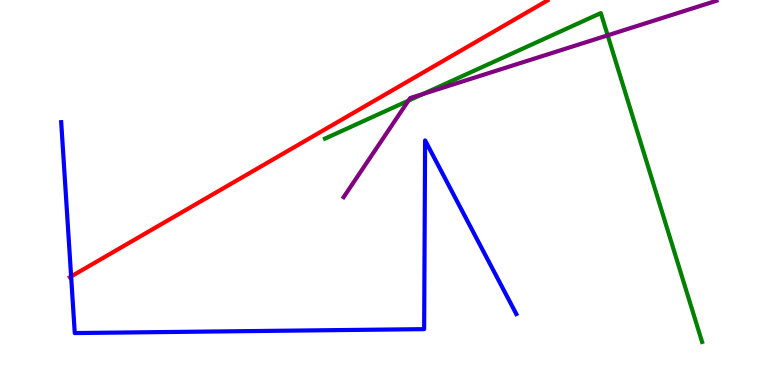[{'lines': ['blue', 'red'], 'intersections': [{'x': 0.918, 'y': 2.82}]}, {'lines': ['green', 'red'], 'intersections': []}, {'lines': ['purple', 'red'], 'intersections': []}, {'lines': ['blue', 'green'], 'intersections': []}, {'lines': ['blue', 'purple'], 'intersections': []}, {'lines': ['green', 'purple'], 'intersections': [{'x': 5.27, 'y': 7.39}, {'x': 5.46, 'y': 7.56}, {'x': 7.84, 'y': 9.08}]}]